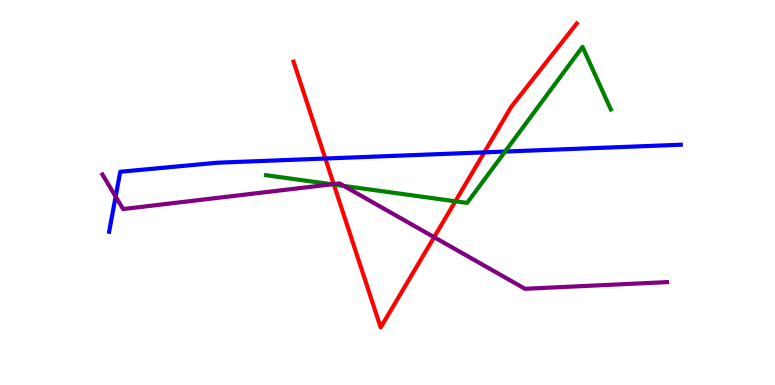[{'lines': ['blue', 'red'], 'intersections': [{'x': 4.2, 'y': 5.88}, {'x': 6.25, 'y': 6.04}]}, {'lines': ['green', 'red'], 'intersections': [{'x': 4.31, 'y': 5.21}, {'x': 5.88, 'y': 4.77}]}, {'lines': ['purple', 'red'], 'intersections': [{'x': 4.31, 'y': 5.22}, {'x': 5.6, 'y': 3.84}]}, {'lines': ['blue', 'green'], 'intersections': [{'x': 6.52, 'y': 6.06}]}, {'lines': ['blue', 'purple'], 'intersections': [{'x': 1.49, 'y': 4.89}]}, {'lines': ['green', 'purple'], 'intersections': [{'x': 4.28, 'y': 5.21}, {'x': 4.44, 'y': 5.17}]}]